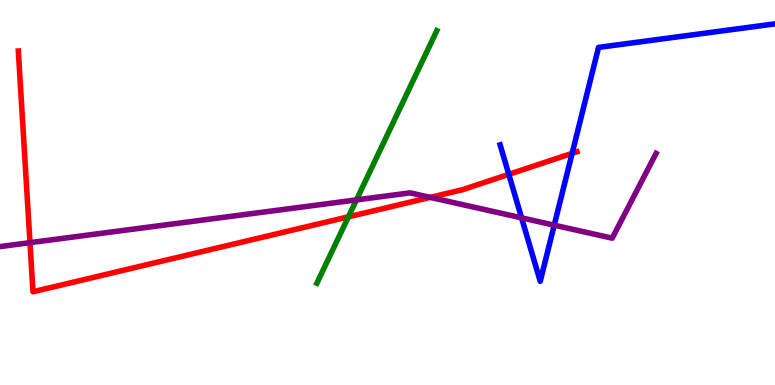[{'lines': ['blue', 'red'], 'intersections': [{'x': 6.57, 'y': 5.47}, {'x': 7.38, 'y': 6.02}]}, {'lines': ['green', 'red'], 'intersections': [{'x': 4.5, 'y': 4.37}]}, {'lines': ['purple', 'red'], 'intersections': [{'x': 0.387, 'y': 3.7}, {'x': 5.55, 'y': 4.87}]}, {'lines': ['blue', 'green'], 'intersections': []}, {'lines': ['blue', 'purple'], 'intersections': [{'x': 6.73, 'y': 4.34}, {'x': 7.15, 'y': 4.15}]}, {'lines': ['green', 'purple'], 'intersections': [{'x': 4.6, 'y': 4.81}]}]